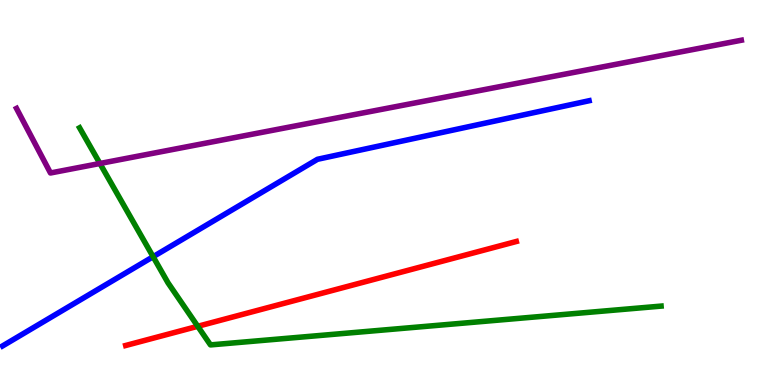[{'lines': ['blue', 'red'], 'intersections': []}, {'lines': ['green', 'red'], 'intersections': [{'x': 2.55, 'y': 1.52}]}, {'lines': ['purple', 'red'], 'intersections': []}, {'lines': ['blue', 'green'], 'intersections': [{'x': 1.98, 'y': 3.33}]}, {'lines': ['blue', 'purple'], 'intersections': []}, {'lines': ['green', 'purple'], 'intersections': [{'x': 1.29, 'y': 5.75}]}]